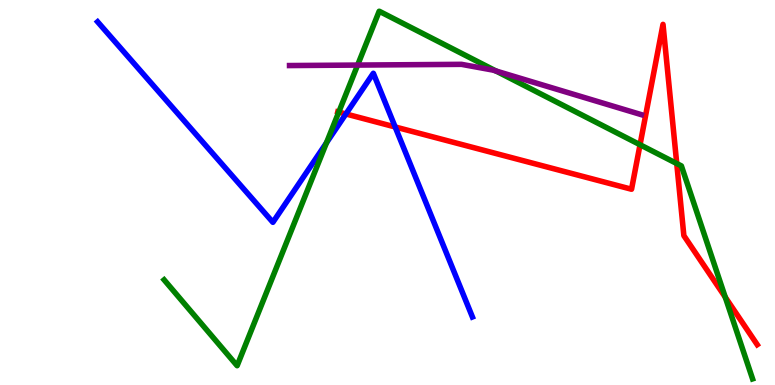[{'lines': ['blue', 'red'], 'intersections': [{'x': 4.46, 'y': 7.04}, {'x': 5.1, 'y': 6.7}]}, {'lines': ['green', 'red'], 'intersections': [{'x': 4.37, 'y': 7.09}, {'x': 8.26, 'y': 6.24}, {'x': 8.73, 'y': 5.75}, {'x': 9.36, 'y': 2.28}]}, {'lines': ['purple', 'red'], 'intersections': []}, {'lines': ['blue', 'green'], 'intersections': [{'x': 4.21, 'y': 6.29}]}, {'lines': ['blue', 'purple'], 'intersections': []}, {'lines': ['green', 'purple'], 'intersections': [{'x': 4.61, 'y': 8.31}, {'x': 6.4, 'y': 8.16}]}]